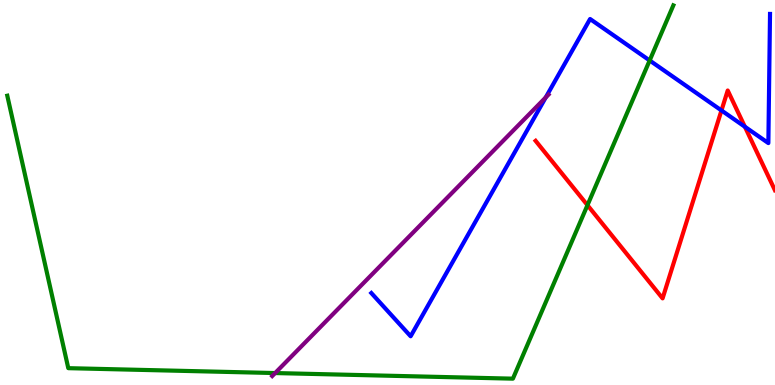[{'lines': ['blue', 'red'], 'intersections': [{'x': 9.31, 'y': 7.13}, {'x': 9.61, 'y': 6.71}]}, {'lines': ['green', 'red'], 'intersections': [{'x': 7.58, 'y': 4.67}]}, {'lines': ['purple', 'red'], 'intersections': []}, {'lines': ['blue', 'green'], 'intersections': [{'x': 8.38, 'y': 8.43}]}, {'lines': ['blue', 'purple'], 'intersections': [{'x': 7.04, 'y': 7.47}]}, {'lines': ['green', 'purple'], 'intersections': [{'x': 3.55, 'y': 0.31}]}]